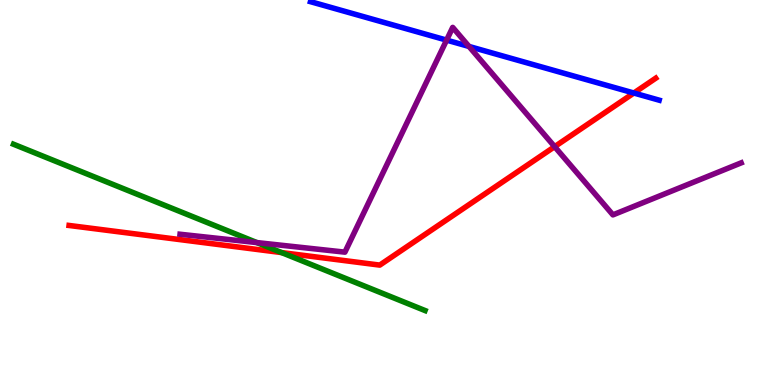[{'lines': ['blue', 'red'], 'intersections': [{'x': 8.18, 'y': 7.58}]}, {'lines': ['green', 'red'], 'intersections': [{'x': 3.63, 'y': 3.44}]}, {'lines': ['purple', 'red'], 'intersections': [{'x': 7.16, 'y': 6.19}]}, {'lines': ['blue', 'green'], 'intersections': []}, {'lines': ['blue', 'purple'], 'intersections': [{'x': 5.76, 'y': 8.96}, {'x': 6.05, 'y': 8.79}]}, {'lines': ['green', 'purple'], 'intersections': [{'x': 3.31, 'y': 3.7}]}]